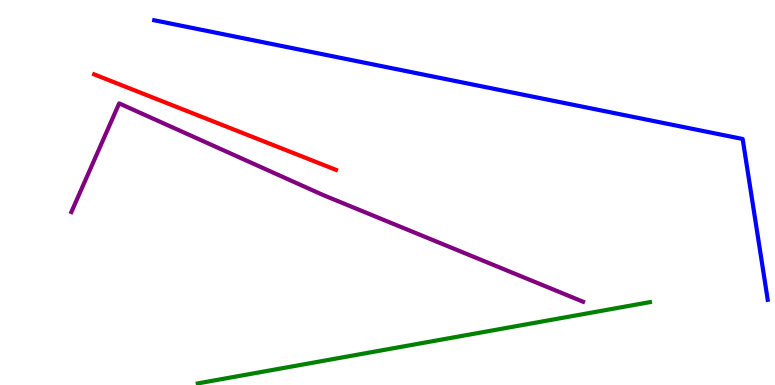[{'lines': ['blue', 'red'], 'intersections': []}, {'lines': ['green', 'red'], 'intersections': []}, {'lines': ['purple', 'red'], 'intersections': []}, {'lines': ['blue', 'green'], 'intersections': []}, {'lines': ['blue', 'purple'], 'intersections': []}, {'lines': ['green', 'purple'], 'intersections': []}]